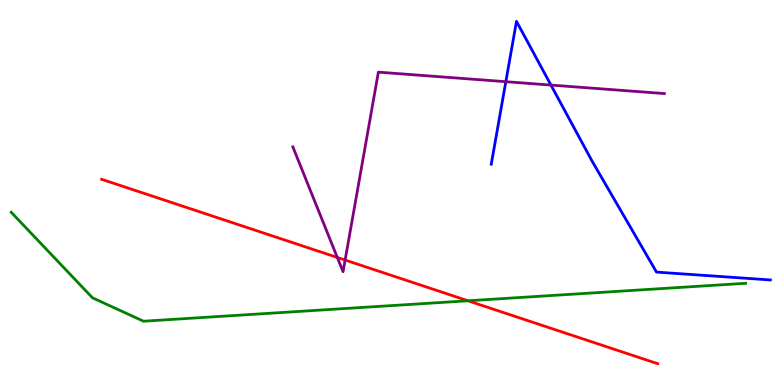[{'lines': ['blue', 'red'], 'intersections': []}, {'lines': ['green', 'red'], 'intersections': [{'x': 6.04, 'y': 2.19}]}, {'lines': ['purple', 'red'], 'intersections': [{'x': 4.35, 'y': 3.31}, {'x': 4.45, 'y': 3.25}]}, {'lines': ['blue', 'green'], 'intersections': []}, {'lines': ['blue', 'purple'], 'intersections': [{'x': 6.53, 'y': 7.88}, {'x': 7.11, 'y': 7.79}]}, {'lines': ['green', 'purple'], 'intersections': []}]